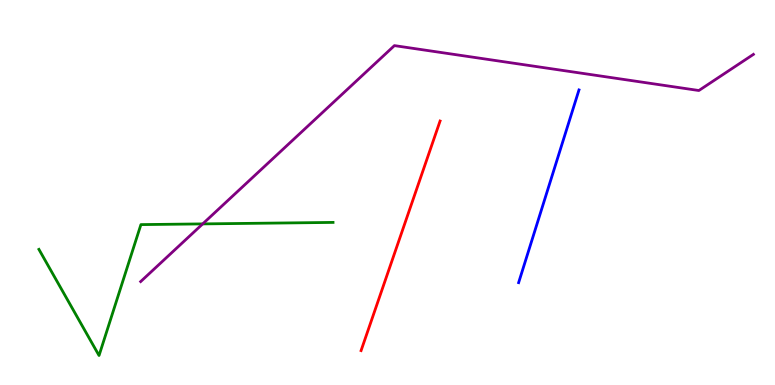[{'lines': ['blue', 'red'], 'intersections': []}, {'lines': ['green', 'red'], 'intersections': []}, {'lines': ['purple', 'red'], 'intersections': []}, {'lines': ['blue', 'green'], 'intersections': []}, {'lines': ['blue', 'purple'], 'intersections': []}, {'lines': ['green', 'purple'], 'intersections': [{'x': 2.62, 'y': 4.18}]}]